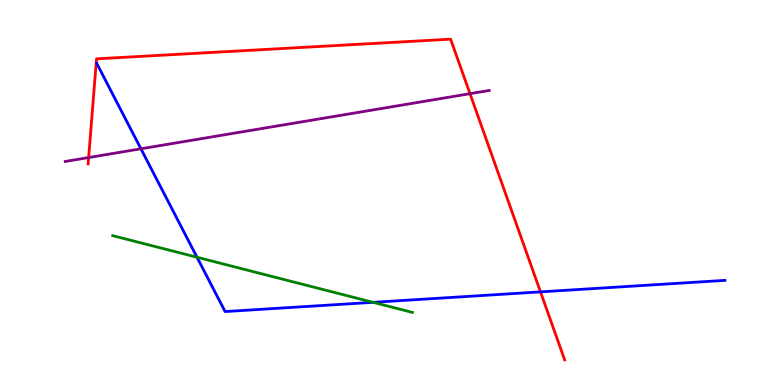[{'lines': ['blue', 'red'], 'intersections': [{'x': 6.97, 'y': 2.42}]}, {'lines': ['green', 'red'], 'intersections': []}, {'lines': ['purple', 'red'], 'intersections': [{'x': 1.14, 'y': 5.91}, {'x': 6.06, 'y': 7.57}]}, {'lines': ['blue', 'green'], 'intersections': [{'x': 2.54, 'y': 3.32}, {'x': 4.81, 'y': 2.15}]}, {'lines': ['blue', 'purple'], 'intersections': [{'x': 1.82, 'y': 6.14}]}, {'lines': ['green', 'purple'], 'intersections': []}]